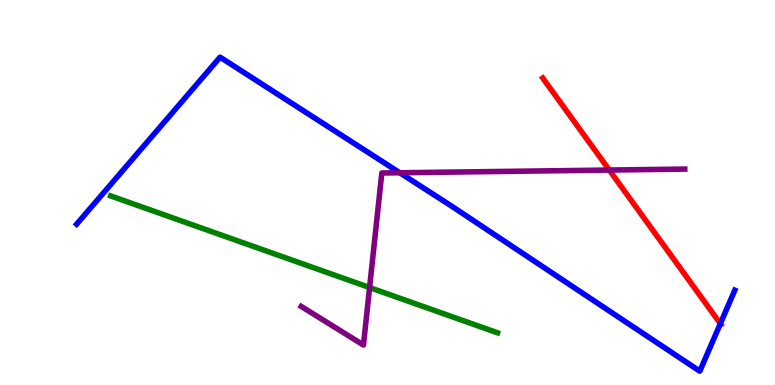[{'lines': ['blue', 'red'], 'intersections': [{'x': 9.29, 'y': 1.59}]}, {'lines': ['green', 'red'], 'intersections': []}, {'lines': ['purple', 'red'], 'intersections': [{'x': 7.86, 'y': 5.58}]}, {'lines': ['blue', 'green'], 'intersections': []}, {'lines': ['blue', 'purple'], 'intersections': [{'x': 5.16, 'y': 5.51}]}, {'lines': ['green', 'purple'], 'intersections': [{'x': 4.77, 'y': 2.53}]}]